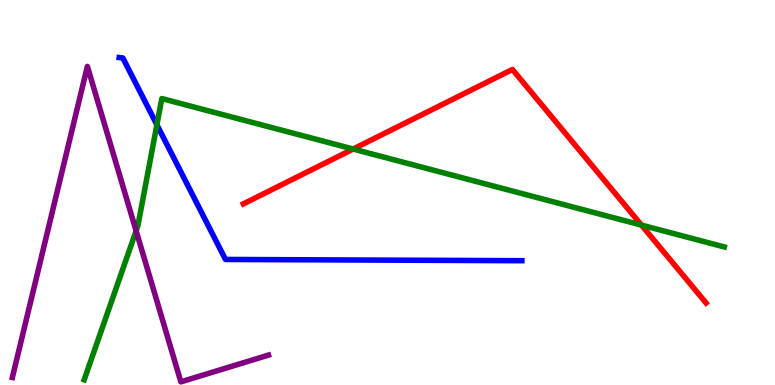[{'lines': ['blue', 'red'], 'intersections': []}, {'lines': ['green', 'red'], 'intersections': [{'x': 4.56, 'y': 6.13}, {'x': 8.28, 'y': 4.15}]}, {'lines': ['purple', 'red'], 'intersections': []}, {'lines': ['blue', 'green'], 'intersections': [{'x': 2.02, 'y': 6.76}]}, {'lines': ['blue', 'purple'], 'intersections': []}, {'lines': ['green', 'purple'], 'intersections': [{'x': 1.76, 'y': 4.0}]}]